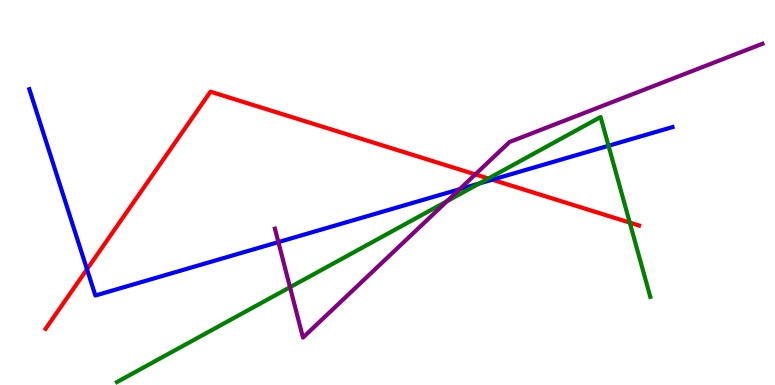[{'lines': ['blue', 'red'], 'intersections': [{'x': 1.12, 'y': 3.01}, {'x': 6.35, 'y': 5.33}]}, {'lines': ['green', 'red'], 'intersections': [{'x': 6.3, 'y': 5.36}, {'x': 8.13, 'y': 4.22}]}, {'lines': ['purple', 'red'], 'intersections': [{'x': 6.13, 'y': 5.47}]}, {'lines': ['blue', 'green'], 'intersections': [{'x': 6.19, 'y': 5.24}, {'x': 7.85, 'y': 6.21}]}, {'lines': ['blue', 'purple'], 'intersections': [{'x': 3.59, 'y': 3.71}, {'x': 5.93, 'y': 5.09}]}, {'lines': ['green', 'purple'], 'intersections': [{'x': 3.74, 'y': 2.54}, {'x': 5.77, 'y': 4.77}]}]